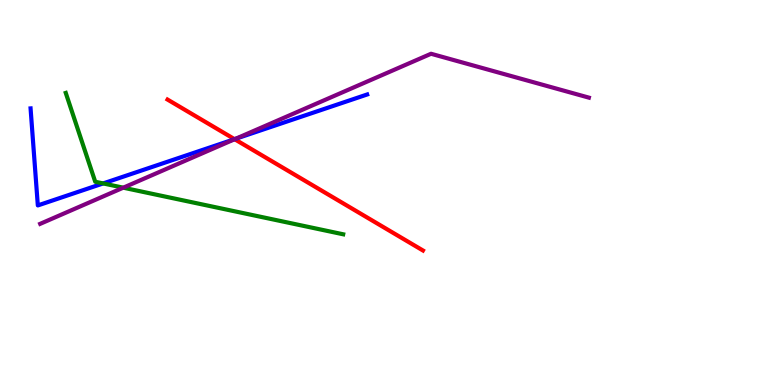[{'lines': ['blue', 'red'], 'intersections': [{'x': 3.03, 'y': 6.39}]}, {'lines': ['green', 'red'], 'intersections': []}, {'lines': ['purple', 'red'], 'intersections': [{'x': 3.03, 'y': 6.38}]}, {'lines': ['blue', 'green'], 'intersections': [{'x': 1.33, 'y': 5.24}]}, {'lines': ['blue', 'purple'], 'intersections': [{'x': 3.04, 'y': 6.39}]}, {'lines': ['green', 'purple'], 'intersections': [{'x': 1.59, 'y': 5.12}]}]